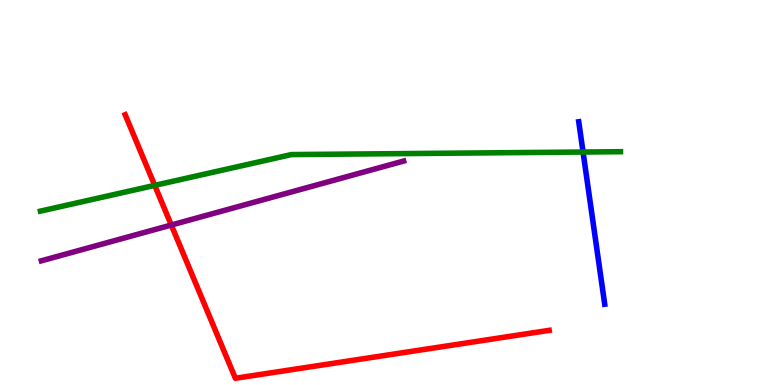[{'lines': ['blue', 'red'], 'intersections': []}, {'lines': ['green', 'red'], 'intersections': [{'x': 2.0, 'y': 5.18}]}, {'lines': ['purple', 'red'], 'intersections': [{'x': 2.21, 'y': 4.16}]}, {'lines': ['blue', 'green'], 'intersections': [{'x': 7.52, 'y': 6.05}]}, {'lines': ['blue', 'purple'], 'intersections': []}, {'lines': ['green', 'purple'], 'intersections': []}]